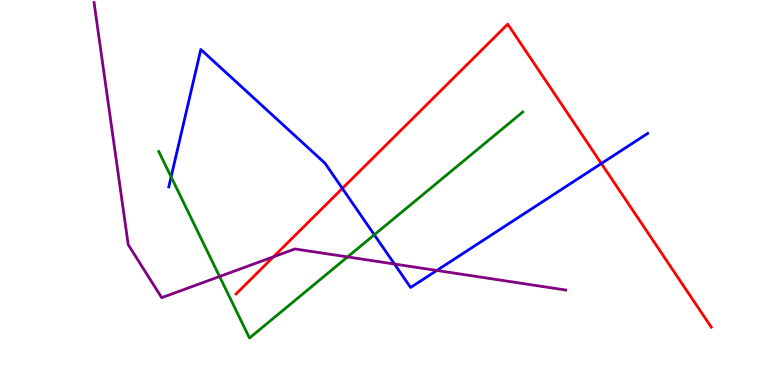[{'lines': ['blue', 'red'], 'intersections': [{'x': 4.42, 'y': 5.11}, {'x': 7.76, 'y': 5.75}]}, {'lines': ['green', 'red'], 'intersections': []}, {'lines': ['purple', 'red'], 'intersections': [{'x': 3.53, 'y': 3.33}]}, {'lines': ['blue', 'green'], 'intersections': [{'x': 2.21, 'y': 5.41}, {'x': 4.83, 'y': 3.9}]}, {'lines': ['blue', 'purple'], 'intersections': [{'x': 5.09, 'y': 3.14}, {'x': 5.64, 'y': 2.97}]}, {'lines': ['green', 'purple'], 'intersections': [{'x': 2.83, 'y': 2.82}, {'x': 4.48, 'y': 3.33}]}]